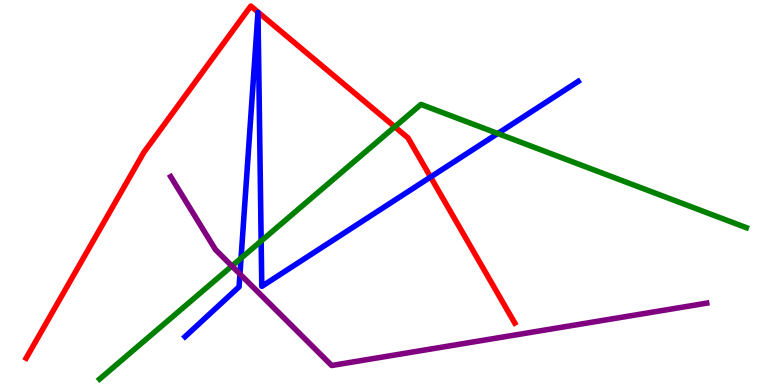[{'lines': ['blue', 'red'], 'intersections': [{'x': 5.56, 'y': 5.4}]}, {'lines': ['green', 'red'], 'intersections': [{'x': 5.09, 'y': 6.71}]}, {'lines': ['purple', 'red'], 'intersections': []}, {'lines': ['blue', 'green'], 'intersections': [{'x': 3.11, 'y': 3.29}, {'x': 3.37, 'y': 3.74}, {'x': 6.42, 'y': 6.53}]}, {'lines': ['blue', 'purple'], 'intersections': [{'x': 3.1, 'y': 2.88}]}, {'lines': ['green', 'purple'], 'intersections': [{'x': 2.99, 'y': 3.09}]}]